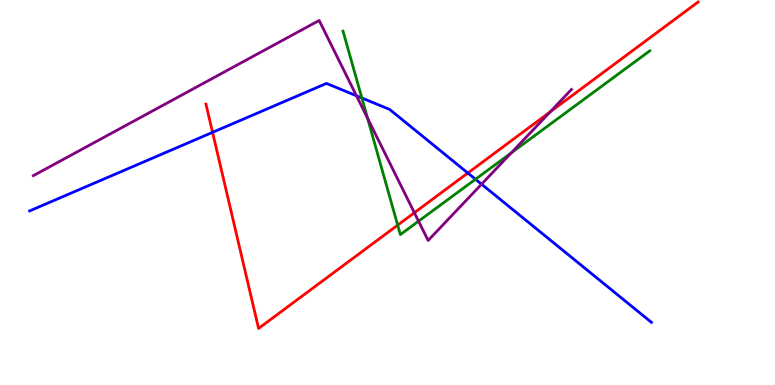[{'lines': ['blue', 'red'], 'intersections': [{'x': 2.74, 'y': 6.56}, {'x': 6.04, 'y': 5.51}]}, {'lines': ['green', 'red'], 'intersections': [{'x': 5.13, 'y': 4.15}]}, {'lines': ['purple', 'red'], 'intersections': [{'x': 5.35, 'y': 4.47}, {'x': 7.1, 'y': 7.1}]}, {'lines': ['blue', 'green'], 'intersections': [{'x': 4.67, 'y': 7.45}, {'x': 6.14, 'y': 5.34}]}, {'lines': ['blue', 'purple'], 'intersections': [{'x': 4.6, 'y': 7.51}, {'x': 6.21, 'y': 5.22}]}, {'lines': ['green', 'purple'], 'intersections': [{'x': 4.74, 'y': 6.93}, {'x': 5.4, 'y': 4.26}, {'x': 6.6, 'y': 6.03}]}]